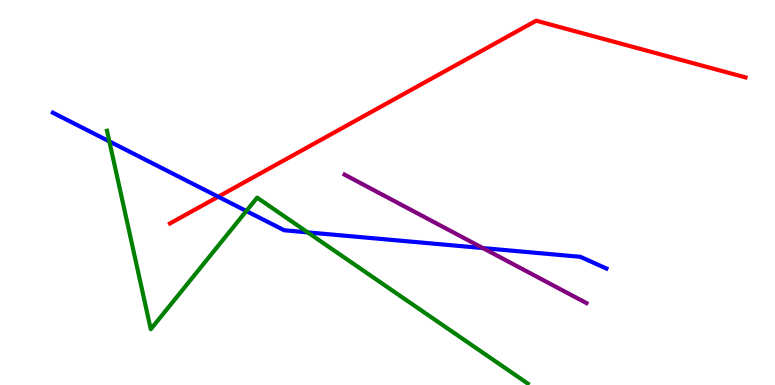[{'lines': ['blue', 'red'], 'intersections': [{'x': 2.82, 'y': 4.89}]}, {'lines': ['green', 'red'], 'intersections': []}, {'lines': ['purple', 'red'], 'intersections': []}, {'lines': ['blue', 'green'], 'intersections': [{'x': 1.41, 'y': 6.33}, {'x': 3.18, 'y': 4.52}, {'x': 3.97, 'y': 3.96}]}, {'lines': ['blue', 'purple'], 'intersections': [{'x': 6.23, 'y': 3.56}]}, {'lines': ['green', 'purple'], 'intersections': []}]